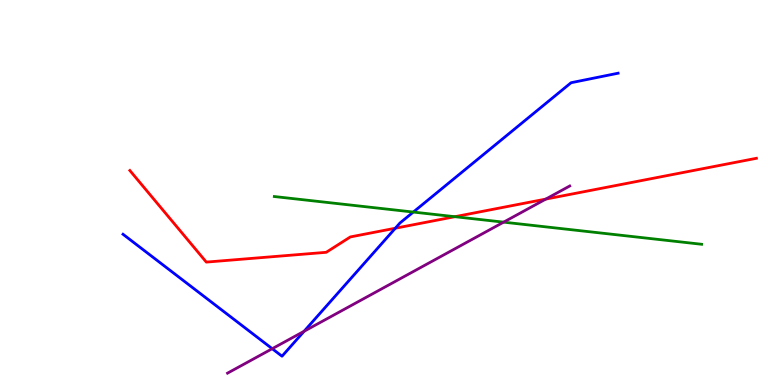[{'lines': ['blue', 'red'], 'intersections': [{'x': 5.1, 'y': 4.07}]}, {'lines': ['green', 'red'], 'intersections': [{'x': 5.87, 'y': 4.37}]}, {'lines': ['purple', 'red'], 'intersections': [{'x': 7.04, 'y': 4.83}]}, {'lines': ['blue', 'green'], 'intersections': [{'x': 5.33, 'y': 4.49}]}, {'lines': ['blue', 'purple'], 'intersections': [{'x': 3.51, 'y': 0.943}, {'x': 3.92, 'y': 1.4}]}, {'lines': ['green', 'purple'], 'intersections': [{'x': 6.5, 'y': 4.23}]}]